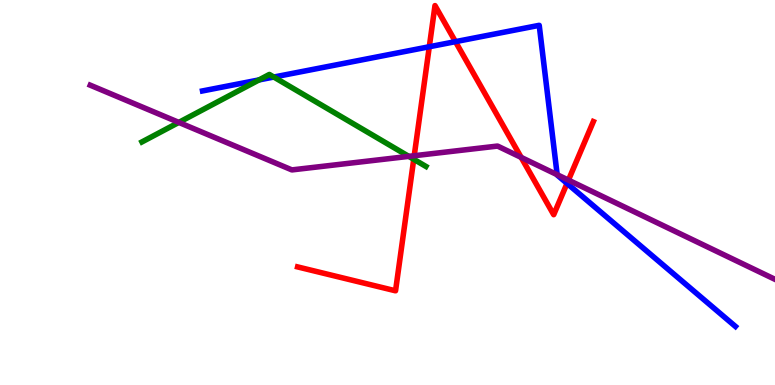[{'lines': ['blue', 'red'], 'intersections': [{'x': 5.54, 'y': 8.79}, {'x': 5.88, 'y': 8.92}, {'x': 7.32, 'y': 5.24}]}, {'lines': ['green', 'red'], 'intersections': [{'x': 5.34, 'y': 5.86}]}, {'lines': ['purple', 'red'], 'intersections': [{'x': 5.34, 'y': 5.96}, {'x': 6.72, 'y': 5.91}, {'x': 7.33, 'y': 5.32}]}, {'lines': ['blue', 'green'], 'intersections': [{'x': 3.34, 'y': 7.92}, {'x': 3.53, 'y': 8.0}]}, {'lines': ['blue', 'purple'], 'intersections': [{'x': 7.19, 'y': 5.46}]}, {'lines': ['green', 'purple'], 'intersections': [{'x': 2.31, 'y': 6.82}, {'x': 5.27, 'y': 5.94}]}]